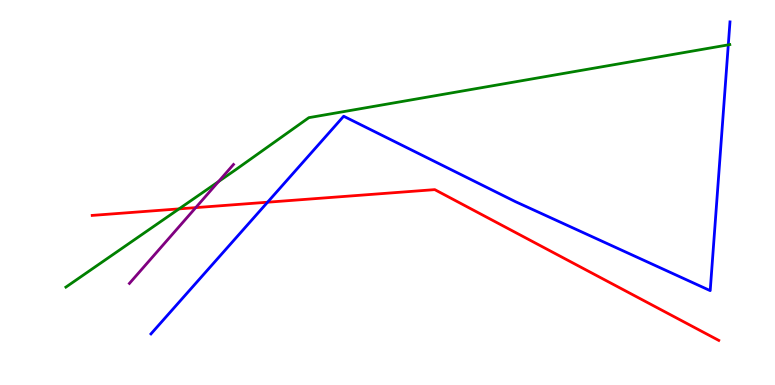[{'lines': ['blue', 'red'], 'intersections': [{'x': 3.45, 'y': 4.75}]}, {'lines': ['green', 'red'], 'intersections': [{'x': 2.31, 'y': 4.57}]}, {'lines': ['purple', 'red'], 'intersections': [{'x': 2.53, 'y': 4.61}]}, {'lines': ['blue', 'green'], 'intersections': [{'x': 9.4, 'y': 8.83}]}, {'lines': ['blue', 'purple'], 'intersections': []}, {'lines': ['green', 'purple'], 'intersections': [{'x': 2.82, 'y': 5.28}]}]